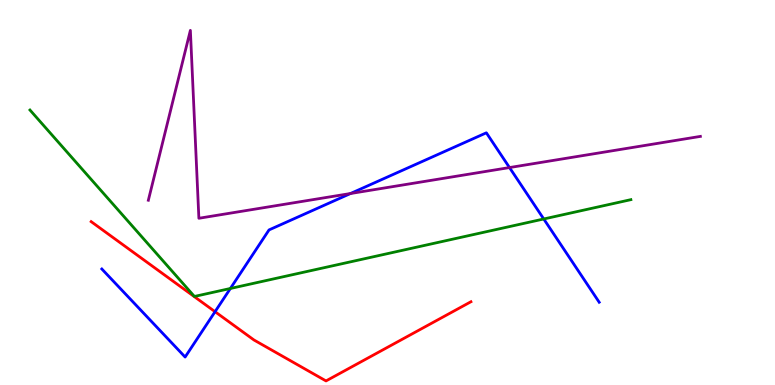[{'lines': ['blue', 'red'], 'intersections': [{'x': 2.77, 'y': 1.9}]}, {'lines': ['green', 'red'], 'intersections': []}, {'lines': ['purple', 'red'], 'intersections': []}, {'lines': ['blue', 'green'], 'intersections': [{'x': 2.97, 'y': 2.51}, {'x': 7.02, 'y': 4.31}]}, {'lines': ['blue', 'purple'], 'intersections': [{'x': 4.52, 'y': 4.97}, {'x': 6.57, 'y': 5.65}]}, {'lines': ['green', 'purple'], 'intersections': []}]